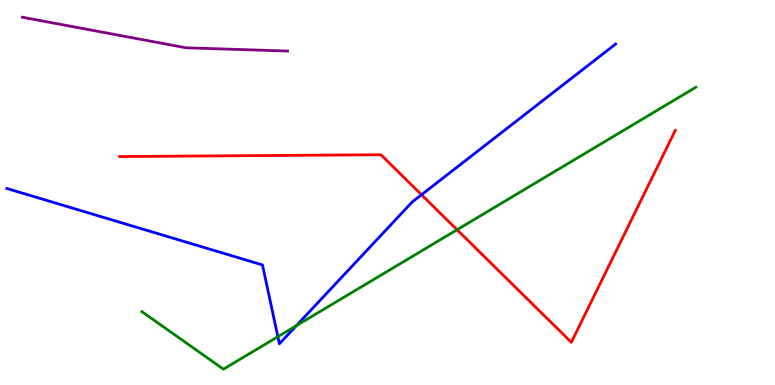[{'lines': ['blue', 'red'], 'intersections': [{'x': 5.44, 'y': 4.94}]}, {'lines': ['green', 'red'], 'intersections': [{'x': 5.9, 'y': 4.03}]}, {'lines': ['purple', 'red'], 'intersections': []}, {'lines': ['blue', 'green'], 'intersections': [{'x': 3.59, 'y': 1.26}, {'x': 3.82, 'y': 1.54}]}, {'lines': ['blue', 'purple'], 'intersections': []}, {'lines': ['green', 'purple'], 'intersections': []}]